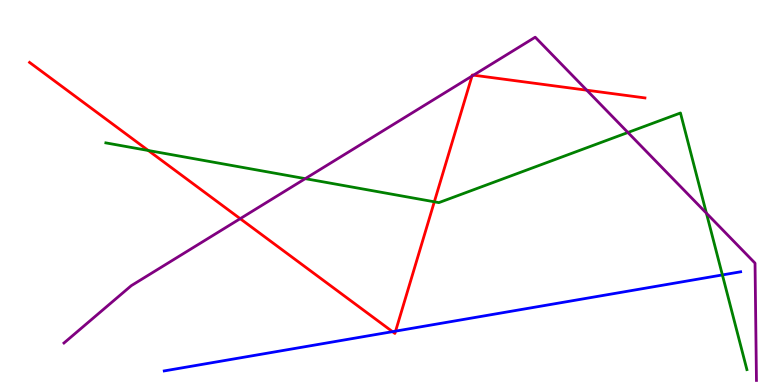[{'lines': ['blue', 'red'], 'intersections': [{'x': 5.06, 'y': 1.39}, {'x': 5.1, 'y': 1.4}]}, {'lines': ['green', 'red'], 'intersections': [{'x': 1.91, 'y': 6.09}, {'x': 5.6, 'y': 4.76}]}, {'lines': ['purple', 'red'], 'intersections': [{'x': 3.1, 'y': 4.32}, {'x': 6.09, 'y': 8.02}, {'x': 6.11, 'y': 8.05}, {'x': 7.57, 'y': 7.66}]}, {'lines': ['blue', 'green'], 'intersections': [{'x': 9.32, 'y': 2.86}]}, {'lines': ['blue', 'purple'], 'intersections': []}, {'lines': ['green', 'purple'], 'intersections': [{'x': 3.94, 'y': 5.36}, {'x': 8.1, 'y': 6.56}, {'x': 9.11, 'y': 4.46}]}]